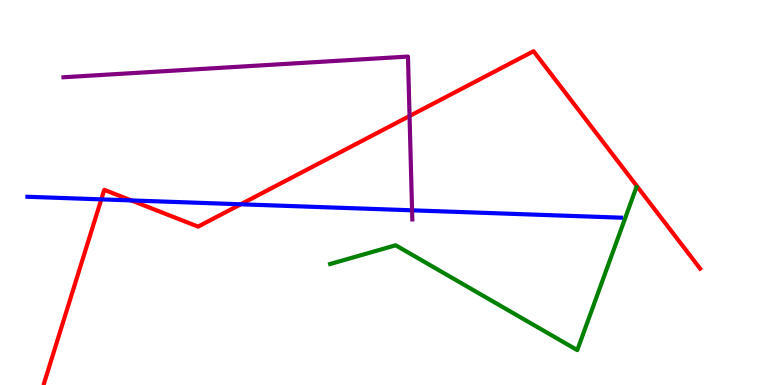[{'lines': ['blue', 'red'], 'intersections': [{'x': 1.31, 'y': 4.82}, {'x': 1.69, 'y': 4.79}, {'x': 3.11, 'y': 4.69}]}, {'lines': ['green', 'red'], 'intersections': []}, {'lines': ['purple', 'red'], 'intersections': [{'x': 5.28, 'y': 6.99}]}, {'lines': ['blue', 'green'], 'intersections': []}, {'lines': ['blue', 'purple'], 'intersections': [{'x': 5.32, 'y': 4.54}]}, {'lines': ['green', 'purple'], 'intersections': []}]